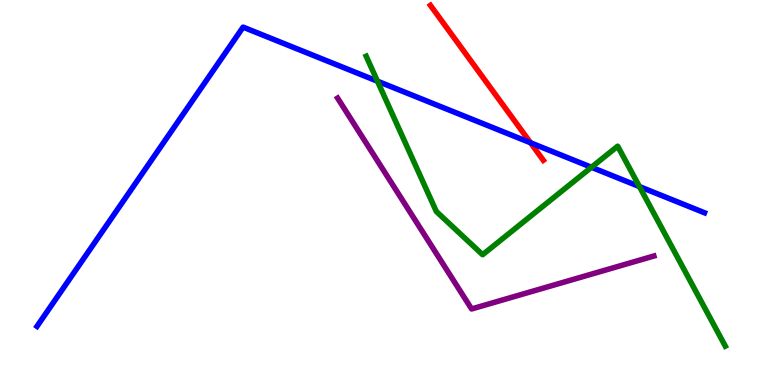[{'lines': ['blue', 'red'], 'intersections': [{'x': 6.85, 'y': 6.29}]}, {'lines': ['green', 'red'], 'intersections': []}, {'lines': ['purple', 'red'], 'intersections': []}, {'lines': ['blue', 'green'], 'intersections': [{'x': 4.87, 'y': 7.89}, {'x': 7.63, 'y': 5.66}, {'x': 8.25, 'y': 5.15}]}, {'lines': ['blue', 'purple'], 'intersections': []}, {'lines': ['green', 'purple'], 'intersections': []}]